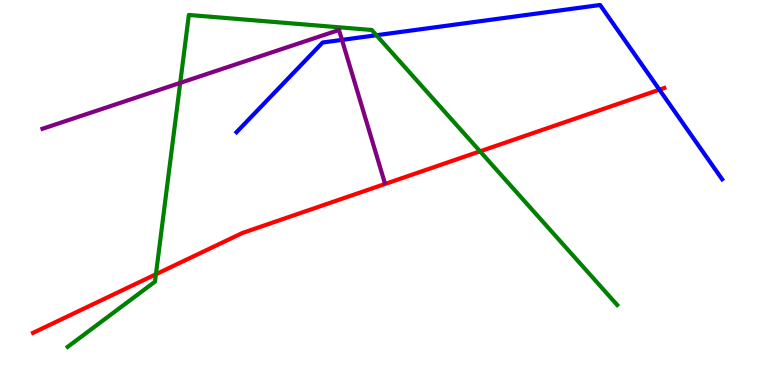[{'lines': ['blue', 'red'], 'intersections': [{'x': 8.51, 'y': 7.67}]}, {'lines': ['green', 'red'], 'intersections': [{'x': 2.01, 'y': 2.88}, {'x': 6.19, 'y': 6.07}]}, {'lines': ['purple', 'red'], 'intersections': []}, {'lines': ['blue', 'green'], 'intersections': [{'x': 4.86, 'y': 9.08}]}, {'lines': ['blue', 'purple'], 'intersections': [{'x': 4.41, 'y': 8.96}]}, {'lines': ['green', 'purple'], 'intersections': [{'x': 2.33, 'y': 7.85}]}]